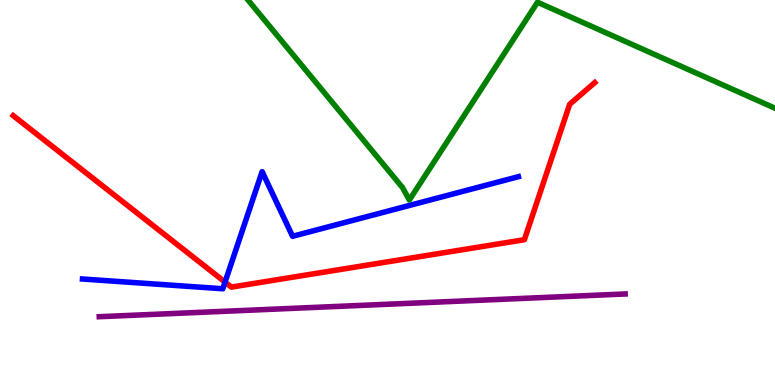[{'lines': ['blue', 'red'], 'intersections': [{'x': 2.9, 'y': 2.67}]}, {'lines': ['green', 'red'], 'intersections': []}, {'lines': ['purple', 'red'], 'intersections': []}, {'lines': ['blue', 'green'], 'intersections': []}, {'lines': ['blue', 'purple'], 'intersections': []}, {'lines': ['green', 'purple'], 'intersections': []}]